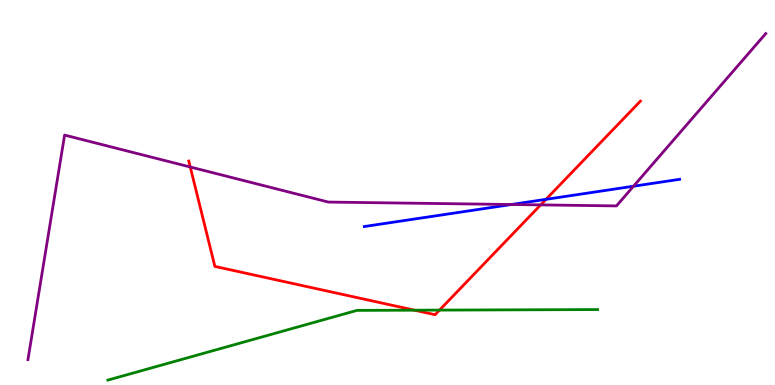[{'lines': ['blue', 'red'], 'intersections': [{'x': 7.05, 'y': 4.82}]}, {'lines': ['green', 'red'], 'intersections': [{'x': 5.35, 'y': 1.94}, {'x': 5.67, 'y': 1.95}]}, {'lines': ['purple', 'red'], 'intersections': [{'x': 2.45, 'y': 5.66}, {'x': 6.98, 'y': 4.68}]}, {'lines': ['blue', 'green'], 'intersections': []}, {'lines': ['blue', 'purple'], 'intersections': [{'x': 6.6, 'y': 4.69}, {'x': 8.17, 'y': 5.16}]}, {'lines': ['green', 'purple'], 'intersections': []}]